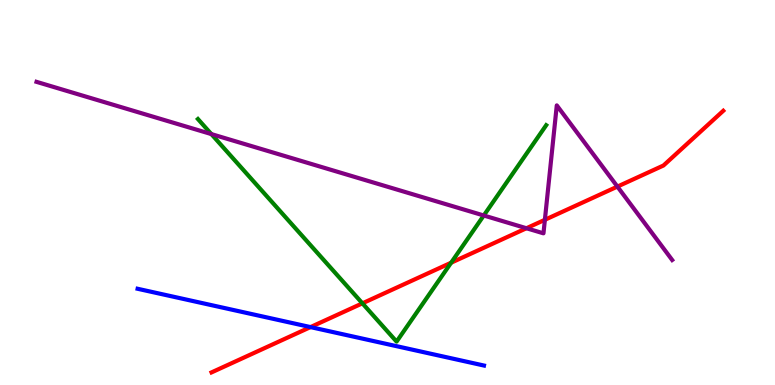[{'lines': ['blue', 'red'], 'intersections': [{'x': 4.01, 'y': 1.5}]}, {'lines': ['green', 'red'], 'intersections': [{'x': 4.68, 'y': 2.12}, {'x': 5.82, 'y': 3.18}]}, {'lines': ['purple', 'red'], 'intersections': [{'x': 6.79, 'y': 4.07}, {'x': 7.03, 'y': 4.29}, {'x': 7.97, 'y': 5.15}]}, {'lines': ['blue', 'green'], 'intersections': []}, {'lines': ['blue', 'purple'], 'intersections': []}, {'lines': ['green', 'purple'], 'intersections': [{'x': 2.73, 'y': 6.52}, {'x': 6.24, 'y': 4.4}]}]